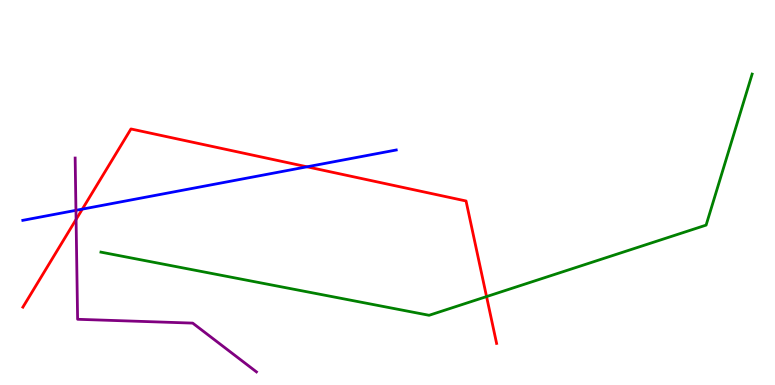[{'lines': ['blue', 'red'], 'intersections': [{'x': 1.06, 'y': 4.57}, {'x': 3.96, 'y': 5.67}]}, {'lines': ['green', 'red'], 'intersections': [{'x': 6.28, 'y': 2.3}]}, {'lines': ['purple', 'red'], 'intersections': [{'x': 0.982, 'y': 4.3}]}, {'lines': ['blue', 'green'], 'intersections': []}, {'lines': ['blue', 'purple'], 'intersections': [{'x': 0.98, 'y': 4.54}]}, {'lines': ['green', 'purple'], 'intersections': []}]